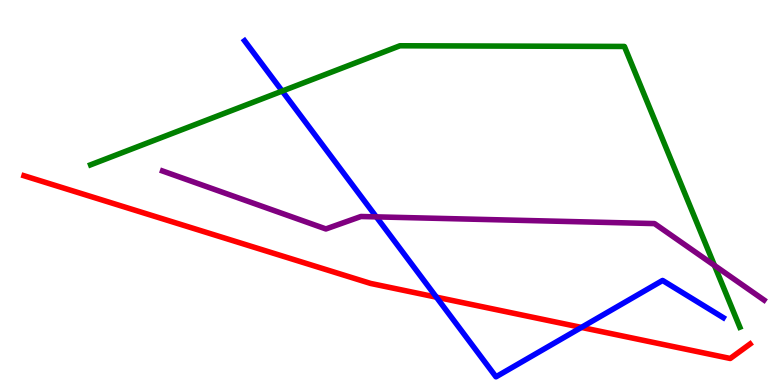[{'lines': ['blue', 'red'], 'intersections': [{'x': 5.63, 'y': 2.28}, {'x': 7.5, 'y': 1.5}]}, {'lines': ['green', 'red'], 'intersections': []}, {'lines': ['purple', 'red'], 'intersections': []}, {'lines': ['blue', 'green'], 'intersections': [{'x': 3.64, 'y': 7.63}]}, {'lines': ['blue', 'purple'], 'intersections': [{'x': 4.86, 'y': 4.37}]}, {'lines': ['green', 'purple'], 'intersections': [{'x': 9.22, 'y': 3.11}]}]